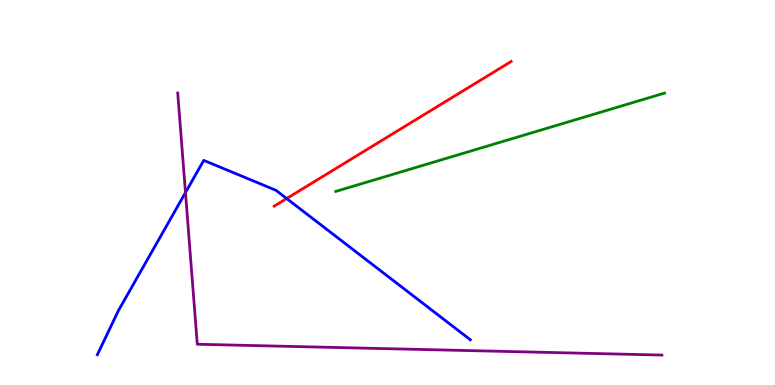[{'lines': ['blue', 'red'], 'intersections': [{'x': 3.7, 'y': 4.84}]}, {'lines': ['green', 'red'], 'intersections': []}, {'lines': ['purple', 'red'], 'intersections': []}, {'lines': ['blue', 'green'], 'intersections': []}, {'lines': ['blue', 'purple'], 'intersections': [{'x': 2.39, 'y': 5.0}]}, {'lines': ['green', 'purple'], 'intersections': []}]